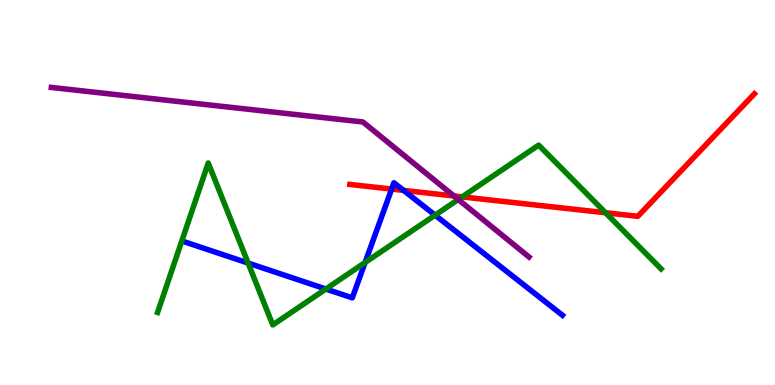[{'lines': ['blue', 'red'], 'intersections': [{'x': 5.05, 'y': 5.09}, {'x': 5.21, 'y': 5.05}]}, {'lines': ['green', 'red'], 'intersections': [{'x': 5.96, 'y': 4.89}, {'x': 7.81, 'y': 4.47}]}, {'lines': ['purple', 'red'], 'intersections': [{'x': 5.86, 'y': 4.91}]}, {'lines': ['blue', 'green'], 'intersections': [{'x': 3.2, 'y': 3.17}, {'x': 4.2, 'y': 2.49}, {'x': 4.71, 'y': 3.18}, {'x': 5.61, 'y': 4.41}]}, {'lines': ['blue', 'purple'], 'intersections': []}, {'lines': ['green', 'purple'], 'intersections': [{'x': 5.91, 'y': 4.82}]}]